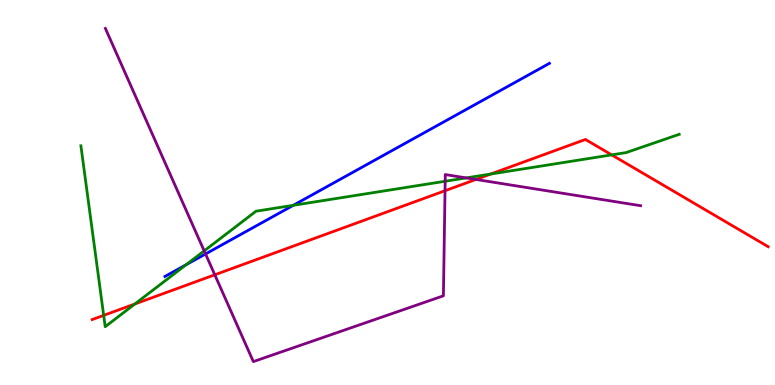[{'lines': ['blue', 'red'], 'intersections': []}, {'lines': ['green', 'red'], 'intersections': [{'x': 1.34, 'y': 1.81}, {'x': 1.74, 'y': 2.1}, {'x': 6.33, 'y': 5.48}, {'x': 7.89, 'y': 5.98}]}, {'lines': ['purple', 'red'], 'intersections': [{'x': 2.77, 'y': 2.86}, {'x': 5.74, 'y': 5.05}, {'x': 6.14, 'y': 5.34}]}, {'lines': ['blue', 'green'], 'intersections': [{'x': 2.4, 'y': 3.12}, {'x': 3.78, 'y': 4.67}]}, {'lines': ['blue', 'purple'], 'intersections': [{'x': 2.65, 'y': 3.4}]}, {'lines': ['green', 'purple'], 'intersections': [{'x': 2.63, 'y': 3.48}, {'x': 5.74, 'y': 5.29}, {'x': 6.02, 'y': 5.38}]}]